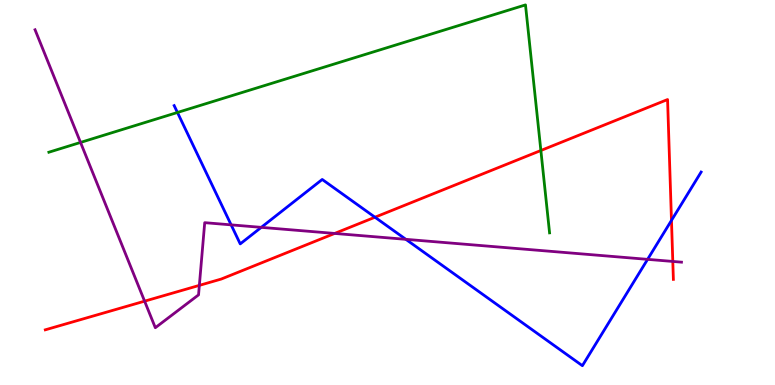[{'lines': ['blue', 'red'], 'intersections': [{'x': 4.84, 'y': 4.36}, {'x': 8.66, 'y': 4.28}]}, {'lines': ['green', 'red'], 'intersections': [{'x': 6.98, 'y': 6.09}]}, {'lines': ['purple', 'red'], 'intersections': [{'x': 1.87, 'y': 2.18}, {'x': 2.57, 'y': 2.59}, {'x': 4.32, 'y': 3.94}, {'x': 8.68, 'y': 3.21}]}, {'lines': ['blue', 'green'], 'intersections': [{'x': 2.29, 'y': 7.08}]}, {'lines': ['blue', 'purple'], 'intersections': [{'x': 2.98, 'y': 4.16}, {'x': 3.37, 'y': 4.09}, {'x': 5.24, 'y': 3.78}, {'x': 8.36, 'y': 3.26}]}, {'lines': ['green', 'purple'], 'intersections': [{'x': 1.04, 'y': 6.3}]}]